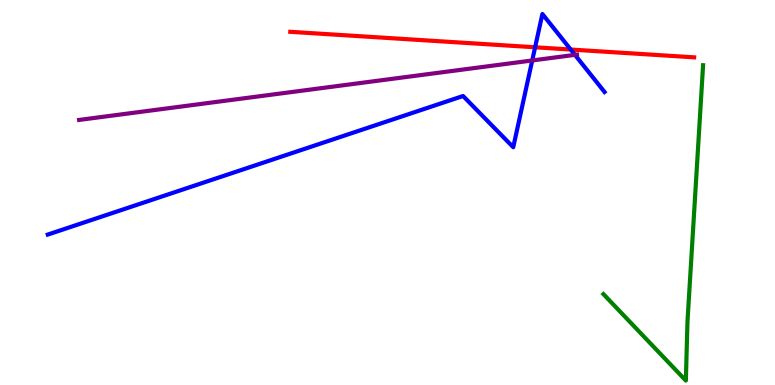[{'lines': ['blue', 'red'], 'intersections': [{'x': 6.9, 'y': 8.77}, {'x': 7.36, 'y': 8.71}]}, {'lines': ['green', 'red'], 'intersections': []}, {'lines': ['purple', 'red'], 'intersections': []}, {'lines': ['blue', 'green'], 'intersections': []}, {'lines': ['blue', 'purple'], 'intersections': [{'x': 6.87, 'y': 8.43}, {'x': 7.42, 'y': 8.58}]}, {'lines': ['green', 'purple'], 'intersections': []}]